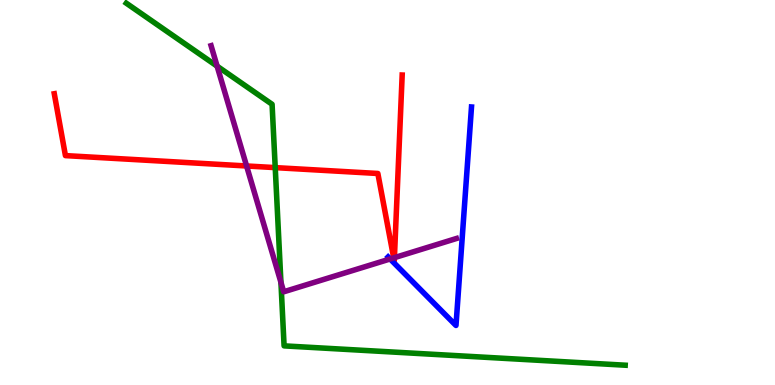[{'lines': ['blue', 'red'], 'intersections': []}, {'lines': ['green', 'red'], 'intersections': [{'x': 3.55, 'y': 5.65}]}, {'lines': ['purple', 'red'], 'intersections': [{'x': 3.18, 'y': 5.69}, {'x': 5.08, 'y': 3.3}, {'x': 5.09, 'y': 3.31}]}, {'lines': ['blue', 'green'], 'intersections': []}, {'lines': ['blue', 'purple'], 'intersections': [{'x': 5.03, 'y': 3.27}]}, {'lines': ['green', 'purple'], 'intersections': [{'x': 2.8, 'y': 8.28}, {'x': 3.62, 'y': 2.67}]}]